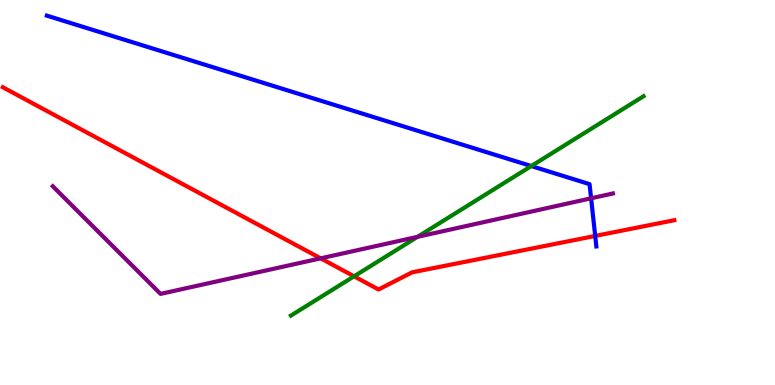[{'lines': ['blue', 'red'], 'intersections': [{'x': 7.68, 'y': 3.87}]}, {'lines': ['green', 'red'], 'intersections': [{'x': 4.57, 'y': 2.82}]}, {'lines': ['purple', 'red'], 'intersections': [{'x': 4.14, 'y': 3.29}]}, {'lines': ['blue', 'green'], 'intersections': [{'x': 6.86, 'y': 5.69}]}, {'lines': ['blue', 'purple'], 'intersections': [{'x': 7.63, 'y': 4.85}]}, {'lines': ['green', 'purple'], 'intersections': [{'x': 5.39, 'y': 3.85}]}]